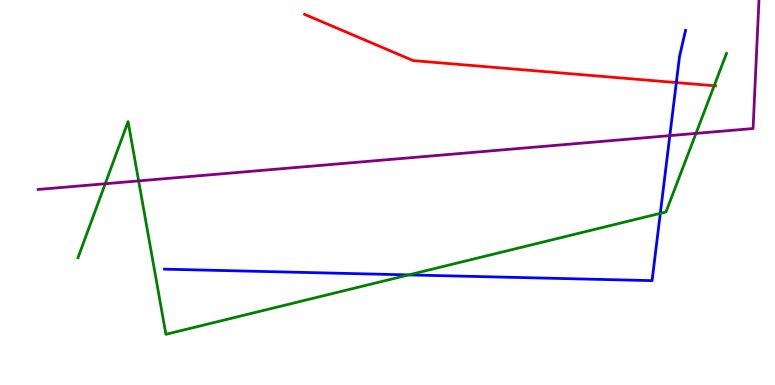[{'lines': ['blue', 'red'], 'intersections': [{'x': 8.73, 'y': 7.85}]}, {'lines': ['green', 'red'], 'intersections': [{'x': 9.22, 'y': 7.77}]}, {'lines': ['purple', 'red'], 'intersections': []}, {'lines': ['blue', 'green'], 'intersections': [{'x': 5.27, 'y': 2.86}, {'x': 8.52, 'y': 4.46}]}, {'lines': ['blue', 'purple'], 'intersections': [{'x': 8.64, 'y': 6.48}]}, {'lines': ['green', 'purple'], 'intersections': [{'x': 1.36, 'y': 5.23}, {'x': 1.79, 'y': 5.3}, {'x': 8.98, 'y': 6.54}]}]